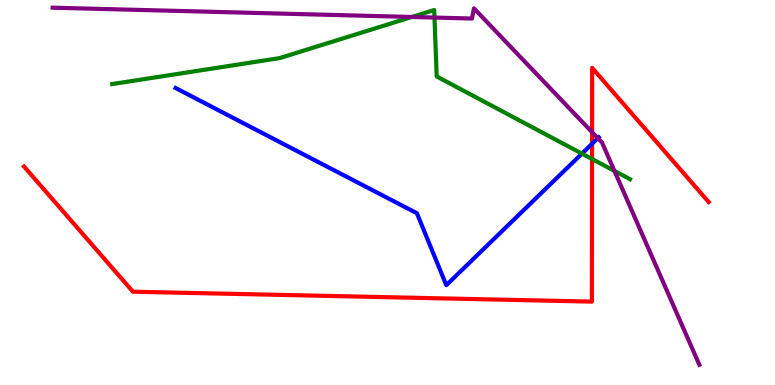[{'lines': ['blue', 'red'], 'intersections': [{'x': 7.64, 'y': 6.27}]}, {'lines': ['green', 'red'], 'intersections': [{'x': 7.64, 'y': 5.87}]}, {'lines': ['purple', 'red'], 'intersections': [{'x': 7.64, 'y': 6.57}]}, {'lines': ['blue', 'green'], 'intersections': [{'x': 7.51, 'y': 6.01}]}, {'lines': ['blue', 'purple'], 'intersections': [{'x': 7.71, 'y': 6.41}]}, {'lines': ['green', 'purple'], 'intersections': [{'x': 5.31, 'y': 9.56}, {'x': 5.61, 'y': 9.54}, {'x': 7.93, 'y': 5.56}]}]